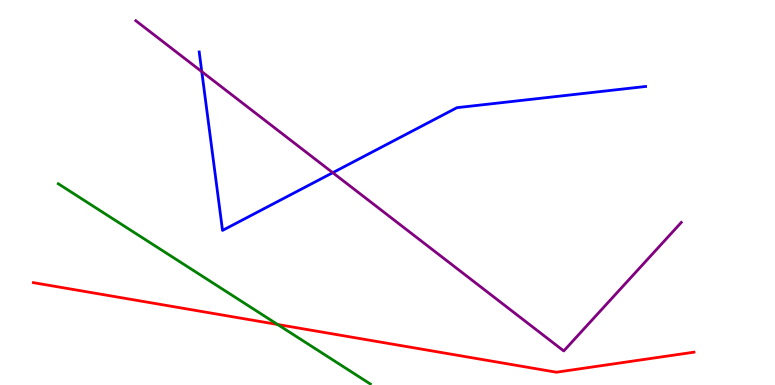[{'lines': ['blue', 'red'], 'intersections': []}, {'lines': ['green', 'red'], 'intersections': [{'x': 3.58, 'y': 1.57}]}, {'lines': ['purple', 'red'], 'intersections': []}, {'lines': ['blue', 'green'], 'intersections': []}, {'lines': ['blue', 'purple'], 'intersections': [{'x': 2.6, 'y': 8.14}, {'x': 4.29, 'y': 5.51}]}, {'lines': ['green', 'purple'], 'intersections': []}]